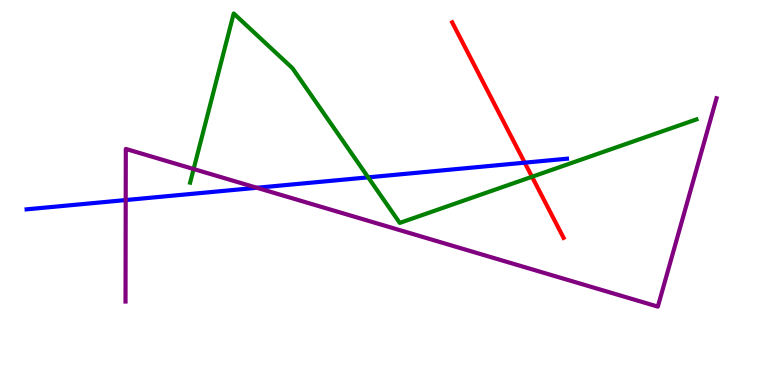[{'lines': ['blue', 'red'], 'intersections': [{'x': 6.77, 'y': 5.77}]}, {'lines': ['green', 'red'], 'intersections': [{'x': 6.86, 'y': 5.41}]}, {'lines': ['purple', 'red'], 'intersections': []}, {'lines': ['blue', 'green'], 'intersections': [{'x': 4.75, 'y': 5.39}]}, {'lines': ['blue', 'purple'], 'intersections': [{'x': 1.62, 'y': 4.8}, {'x': 3.31, 'y': 5.12}]}, {'lines': ['green', 'purple'], 'intersections': [{'x': 2.5, 'y': 5.61}]}]